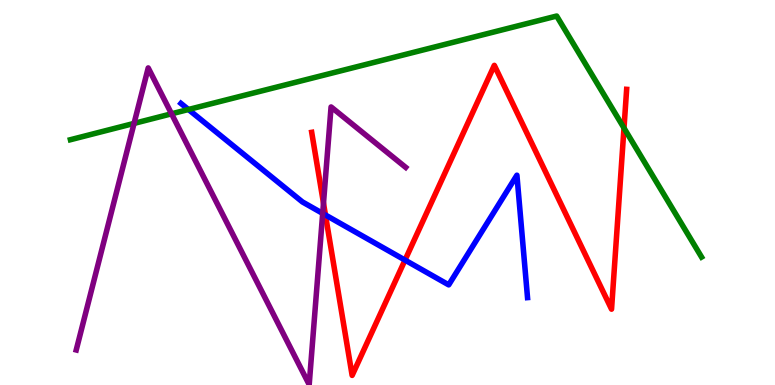[{'lines': ['blue', 'red'], 'intersections': [{'x': 4.2, 'y': 4.42}, {'x': 5.23, 'y': 3.24}]}, {'lines': ['green', 'red'], 'intersections': [{'x': 8.05, 'y': 6.67}]}, {'lines': ['purple', 'red'], 'intersections': [{'x': 4.17, 'y': 4.72}]}, {'lines': ['blue', 'green'], 'intersections': [{'x': 2.43, 'y': 7.16}]}, {'lines': ['blue', 'purple'], 'intersections': [{'x': 4.16, 'y': 4.46}]}, {'lines': ['green', 'purple'], 'intersections': [{'x': 1.73, 'y': 6.79}, {'x': 2.21, 'y': 7.04}]}]